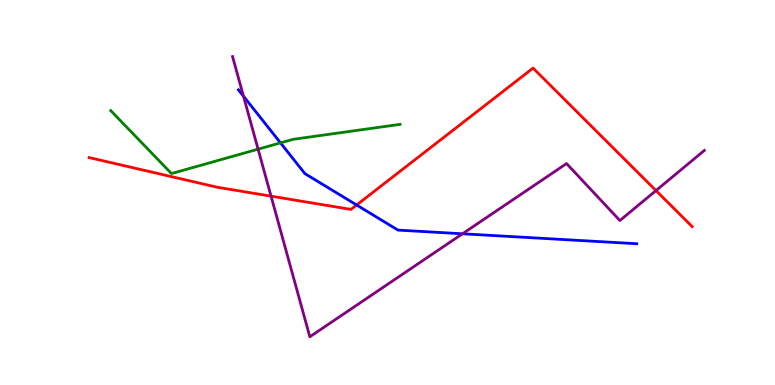[{'lines': ['blue', 'red'], 'intersections': [{'x': 4.6, 'y': 4.68}]}, {'lines': ['green', 'red'], 'intersections': []}, {'lines': ['purple', 'red'], 'intersections': [{'x': 3.5, 'y': 4.9}, {'x': 8.46, 'y': 5.05}]}, {'lines': ['blue', 'green'], 'intersections': [{'x': 3.62, 'y': 6.29}]}, {'lines': ['blue', 'purple'], 'intersections': [{'x': 3.14, 'y': 7.5}, {'x': 5.97, 'y': 3.93}]}, {'lines': ['green', 'purple'], 'intersections': [{'x': 3.33, 'y': 6.13}]}]